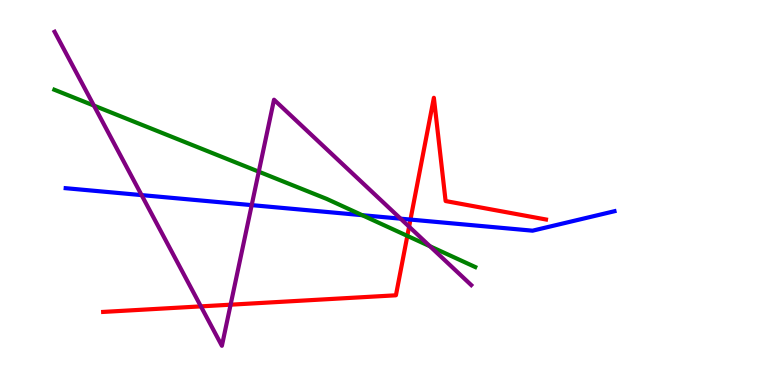[{'lines': ['blue', 'red'], 'intersections': [{'x': 5.3, 'y': 4.3}]}, {'lines': ['green', 'red'], 'intersections': [{'x': 5.26, 'y': 3.87}]}, {'lines': ['purple', 'red'], 'intersections': [{'x': 2.59, 'y': 2.04}, {'x': 2.98, 'y': 2.09}, {'x': 5.28, 'y': 4.11}]}, {'lines': ['blue', 'green'], 'intersections': [{'x': 4.67, 'y': 4.41}]}, {'lines': ['blue', 'purple'], 'intersections': [{'x': 1.83, 'y': 4.93}, {'x': 3.25, 'y': 4.67}, {'x': 5.17, 'y': 4.32}]}, {'lines': ['green', 'purple'], 'intersections': [{'x': 1.21, 'y': 7.26}, {'x': 3.34, 'y': 5.54}, {'x': 5.55, 'y': 3.6}]}]